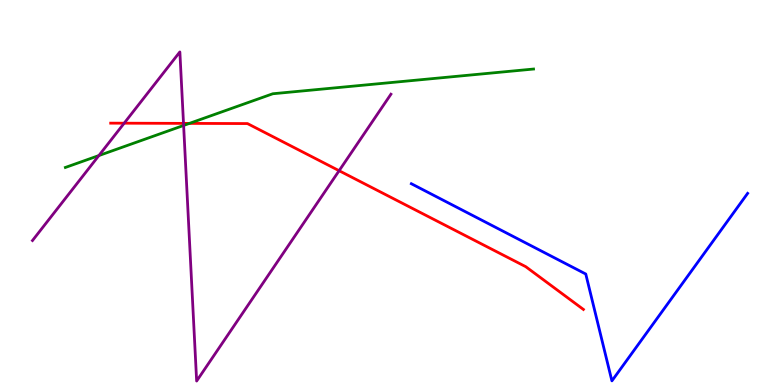[{'lines': ['blue', 'red'], 'intersections': []}, {'lines': ['green', 'red'], 'intersections': [{'x': 2.44, 'y': 6.79}]}, {'lines': ['purple', 'red'], 'intersections': [{'x': 1.6, 'y': 6.8}, {'x': 2.37, 'y': 6.8}, {'x': 4.38, 'y': 5.57}]}, {'lines': ['blue', 'green'], 'intersections': []}, {'lines': ['blue', 'purple'], 'intersections': []}, {'lines': ['green', 'purple'], 'intersections': [{'x': 1.28, 'y': 5.96}, {'x': 2.37, 'y': 6.74}]}]